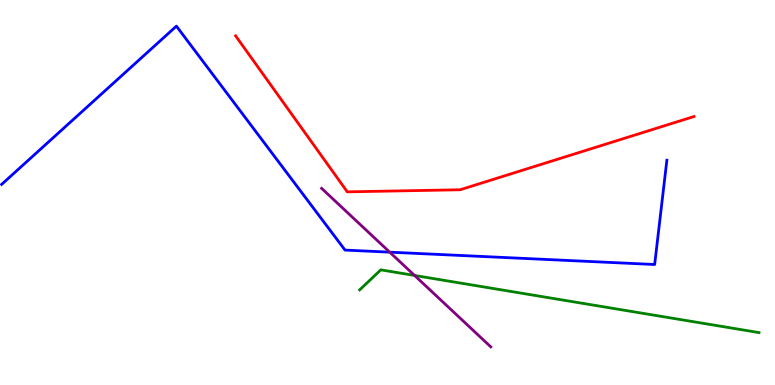[{'lines': ['blue', 'red'], 'intersections': []}, {'lines': ['green', 'red'], 'intersections': []}, {'lines': ['purple', 'red'], 'intersections': []}, {'lines': ['blue', 'green'], 'intersections': []}, {'lines': ['blue', 'purple'], 'intersections': [{'x': 5.03, 'y': 3.45}]}, {'lines': ['green', 'purple'], 'intersections': [{'x': 5.35, 'y': 2.85}]}]